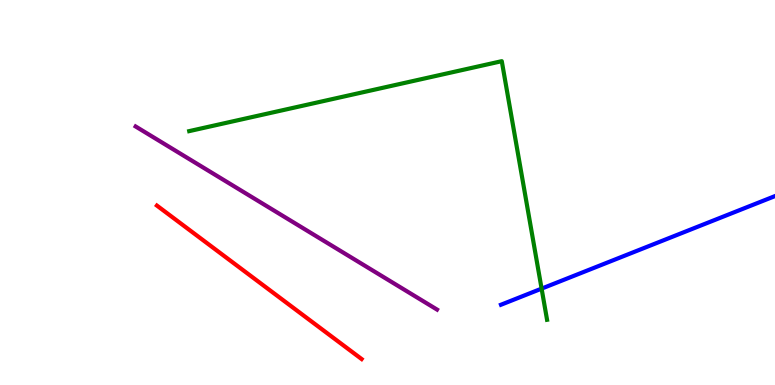[{'lines': ['blue', 'red'], 'intersections': []}, {'lines': ['green', 'red'], 'intersections': []}, {'lines': ['purple', 'red'], 'intersections': []}, {'lines': ['blue', 'green'], 'intersections': [{'x': 6.99, 'y': 2.5}]}, {'lines': ['blue', 'purple'], 'intersections': []}, {'lines': ['green', 'purple'], 'intersections': []}]